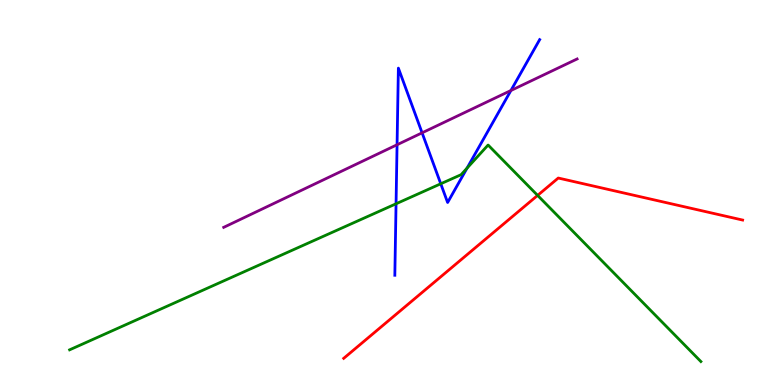[{'lines': ['blue', 'red'], 'intersections': []}, {'lines': ['green', 'red'], 'intersections': [{'x': 6.94, 'y': 4.92}]}, {'lines': ['purple', 'red'], 'intersections': []}, {'lines': ['blue', 'green'], 'intersections': [{'x': 5.11, 'y': 4.71}, {'x': 5.69, 'y': 5.23}, {'x': 6.03, 'y': 5.63}]}, {'lines': ['blue', 'purple'], 'intersections': [{'x': 5.12, 'y': 6.24}, {'x': 5.45, 'y': 6.55}, {'x': 6.59, 'y': 7.65}]}, {'lines': ['green', 'purple'], 'intersections': []}]